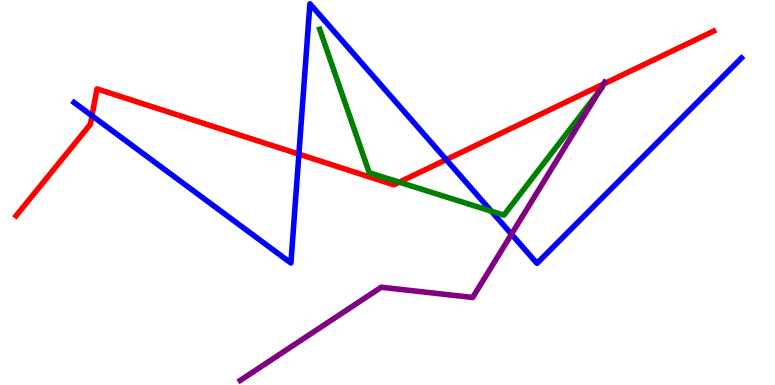[{'lines': ['blue', 'red'], 'intersections': [{'x': 1.19, 'y': 6.99}, {'x': 3.86, 'y': 6.0}, {'x': 5.76, 'y': 5.85}]}, {'lines': ['green', 'red'], 'intersections': [{'x': 5.15, 'y': 5.27}]}, {'lines': ['purple', 'red'], 'intersections': [{'x': 7.79, 'y': 7.82}]}, {'lines': ['blue', 'green'], 'intersections': [{'x': 6.34, 'y': 4.52}]}, {'lines': ['blue', 'purple'], 'intersections': [{'x': 6.6, 'y': 3.92}]}, {'lines': ['green', 'purple'], 'intersections': [{'x': 7.73, 'y': 7.63}]}]